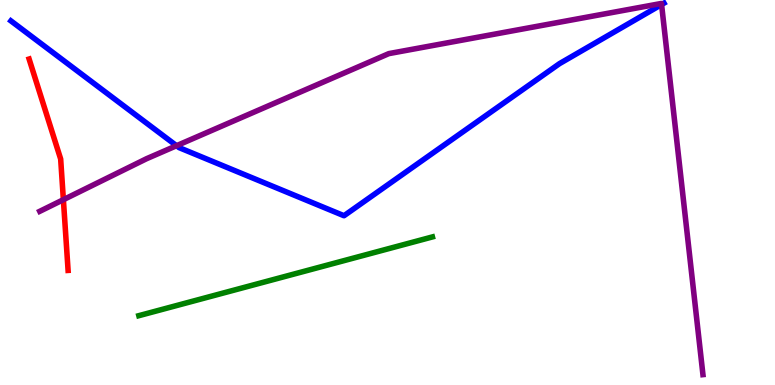[{'lines': ['blue', 'red'], 'intersections': []}, {'lines': ['green', 'red'], 'intersections': []}, {'lines': ['purple', 'red'], 'intersections': [{'x': 0.818, 'y': 4.81}]}, {'lines': ['blue', 'green'], 'intersections': []}, {'lines': ['blue', 'purple'], 'intersections': [{'x': 2.28, 'y': 6.22}, {'x': 8.54, 'y': 9.88}]}, {'lines': ['green', 'purple'], 'intersections': []}]